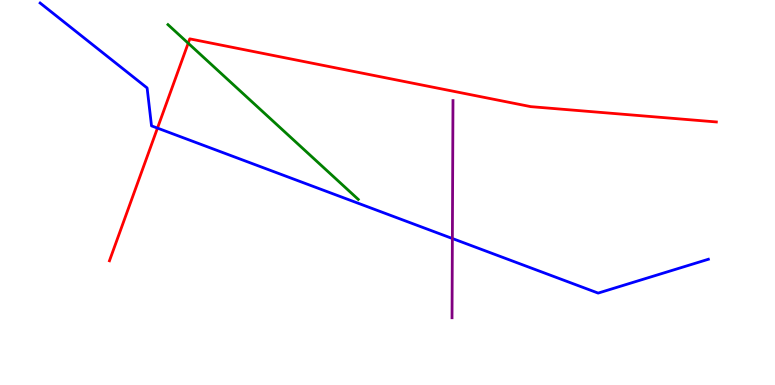[{'lines': ['blue', 'red'], 'intersections': [{'x': 2.03, 'y': 6.67}]}, {'lines': ['green', 'red'], 'intersections': [{'x': 2.43, 'y': 8.88}]}, {'lines': ['purple', 'red'], 'intersections': []}, {'lines': ['blue', 'green'], 'intersections': []}, {'lines': ['blue', 'purple'], 'intersections': [{'x': 5.84, 'y': 3.8}]}, {'lines': ['green', 'purple'], 'intersections': []}]